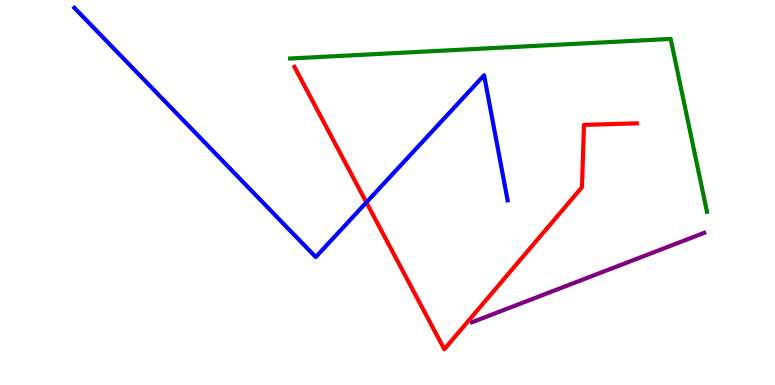[{'lines': ['blue', 'red'], 'intersections': [{'x': 4.73, 'y': 4.74}]}, {'lines': ['green', 'red'], 'intersections': []}, {'lines': ['purple', 'red'], 'intersections': []}, {'lines': ['blue', 'green'], 'intersections': []}, {'lines': ['blue', 'purple'], 'intersections': []}, {'lines': ['green', 'purple'], 'intersections': []}]